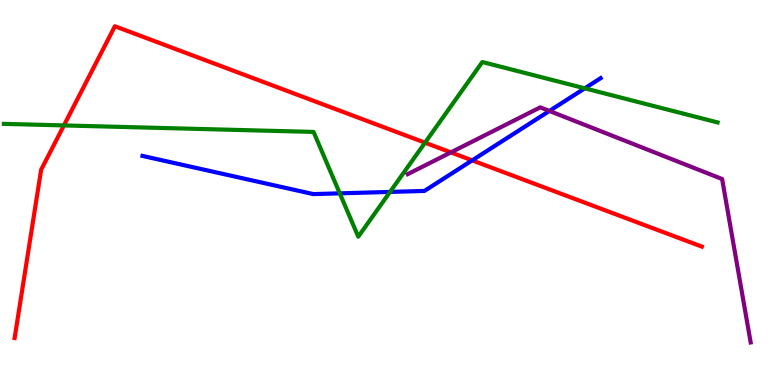[{'lines': ['blue', 'red'], 'intersections': [{'x': 6.09, 'y': 5.83}]}, {'lines': ['green', 'red'], 'intersections': [{'x': 0.825, 'y': 6.74}, {'x': 5.48, 'y': 6.29}]}, {'lines': ['purple', 'red'], 'intersections': [{'x': 5.82, 'y': 6.04}]}, {'lines': ['blue', 'green'], 'intersections': [{'x': 4.38, 'y': 4.98}, {'x': 5.03, 'y': 5.02}, {'x': 7.55, 'y': 7.71}]}, {'lines': ['blue', 'purple'], 'intersections': [{'x': 7.09, 'y': 7.12}]}, {'lines': ['green', 'purple'], 'intersections': []}]